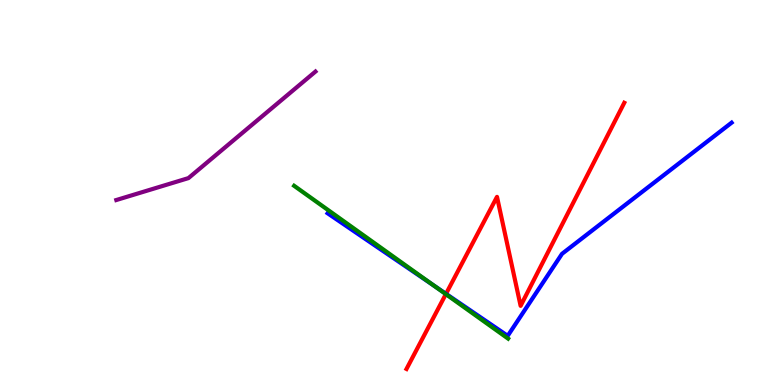[{'lines': ['blue', 'red'], 'intersections': [{'x': 5.75, 'y': 2.37}]}, {'lines': ['green', 'red'], 'intersections': [{'x': 5.75, 'y': 2.36}]}, {'lines': ['purple', 'red'], 'intersections': []}, {'lines': ['blue', 'green'], 'intersections': [{'x': 5.59, 'y': 2.59}]}, {'lines': ['blue', 'purple'], 'intersections': []}, {'lines': ['green', 'purple'], 'intersections': []}]